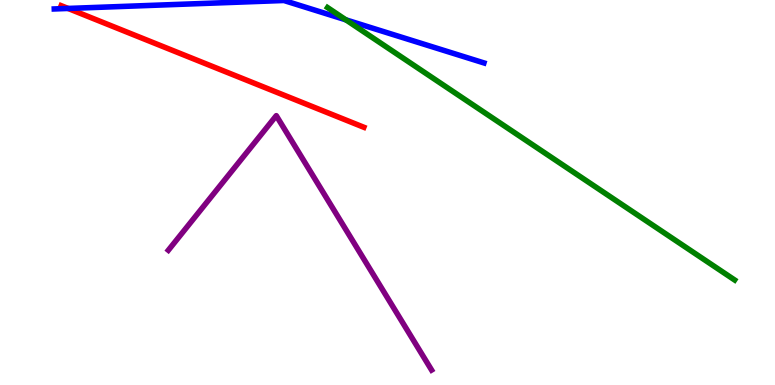[{'lines': ['blue', 'red'], 'intersections': [{'x': 0.879, 'y': 9.78}]}, {'lines': ['green', 'red'], 'intersections': []}, {'lines': ['purple', 'red'], 'intersections': []}, {'lines': ['blue', 'green'], 'intersections': [{'x': 4.46, 'y': 9.48}]}, {'lines': ['blue', 'purple'], 'intersections': []}, {'lines': ['green', 'purple'], 'intersections': []}]